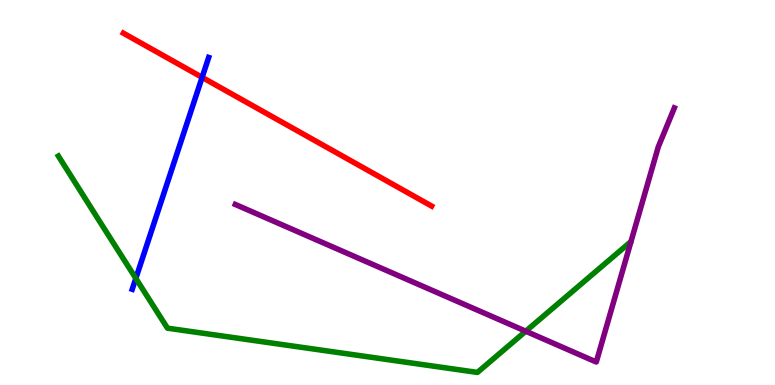[{'lines': ['blue', 'red'], 'intersections': [{'x': 2.61, 'y': 7.99}]}, {'lines': ['green', 'red'], 'intersections': []}, {'lines': ['purple', 'red'], 'intersections': []}, {'lines': ['blue', 'green'], 'intersections': [{'x': 1.75, 'y': 2.77}]}, {'lines': ['blue', 'purple'], 'intersections': []}, {'lines': ['green', 'purple'], 'intersections': [{'x': 6.78, 'y': 1.4}]}]